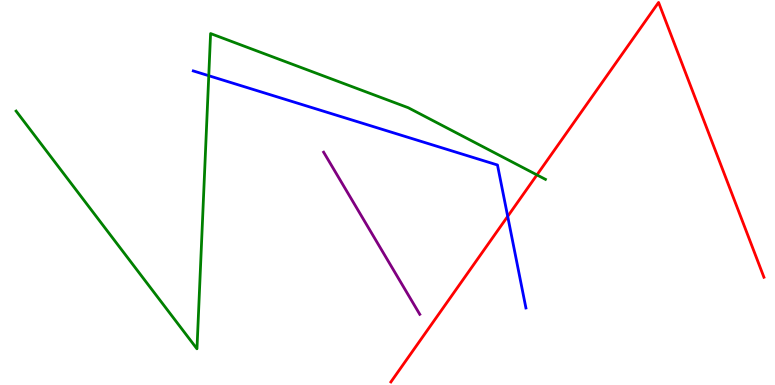[{'lines': ['blue', 'red'], 'intersections': [{'x': 6.55, 'y': 4.38}]}, {'lines': ['green', 'red'], 'intersections': [{'x': 6.93, 'y': 5.46}]}, {'lines': ['purple', 'red'], 'intersections': []}, {'lines': ['blue', 'green'], 'intersections': [{'x': 2.69, 'y': 8.03}]}, {'lines': ['blue', 'purple'], 'intersections': []}, {'lines': ['green', 'purple'], 'intersections': []}]